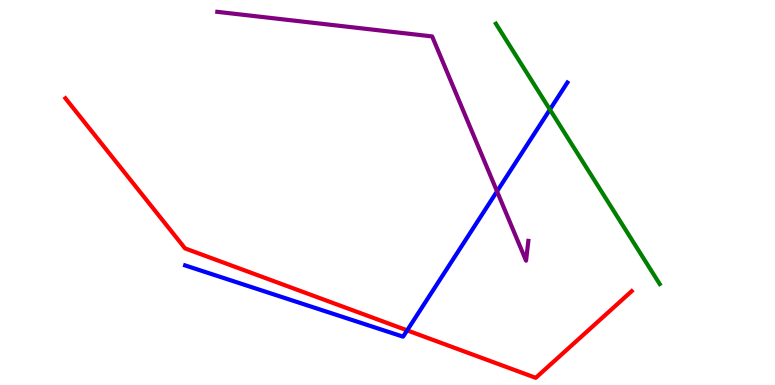[{'lines': ['blue', 'red'], 'intersections': [{'x': 5.25, 'y': 1.42}]}, {'lines': ['green', 'red'], 'intersections': []}, {'lines': ['purple', 'red'], 'intersections': []}, {'lines': ['blue', 'green'], 'intersections': [{'x': 7.1, 'y': 7.15}]}, {'lines': ['blue', 'purple'], 'intersections': [{'x': 6.41, 'y': 5.03}]}, {'lines': ['green', 'purple'], 'intersections': []}]